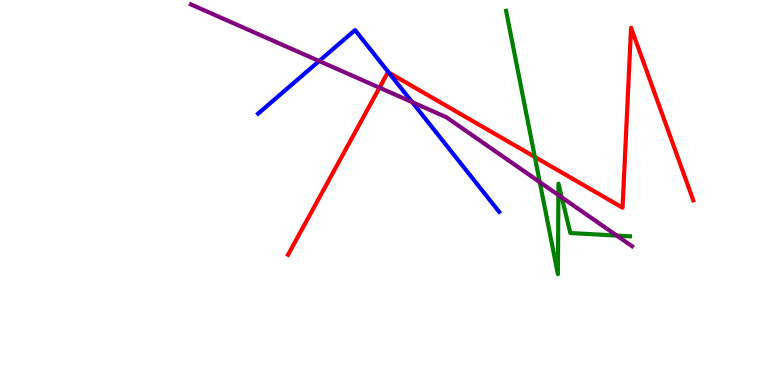[{'lines': ['blue', 'red'], 'intersections': [{'x': 5.02, 'y': 8.12}]}, {'lines': ['green', 'red'], 'intersections': [{'x': 6.9, 'y': 5.92}]}, {'lines': ['purple', 'red'], 'intersections': [{'x': 4.9, 'y': 7.72}]}, {'lines': ['blue', 'green'], 'intersections': []}, {'lines': ['blue', 'purple'], 'intersections': [{'x': 4.12, 'y': 8.41}, {'x': 5.32, 'y': 7.35}]}, {'lines': ['green', 'purple'], 'intersections': [{'x': 6.96, 'y': 5.27}, {'x': 7.2, 'y': 4.93}, {'x': 7.25, 'y': 4.87}, {'x': 7.96, 'y': 3.88}]}]